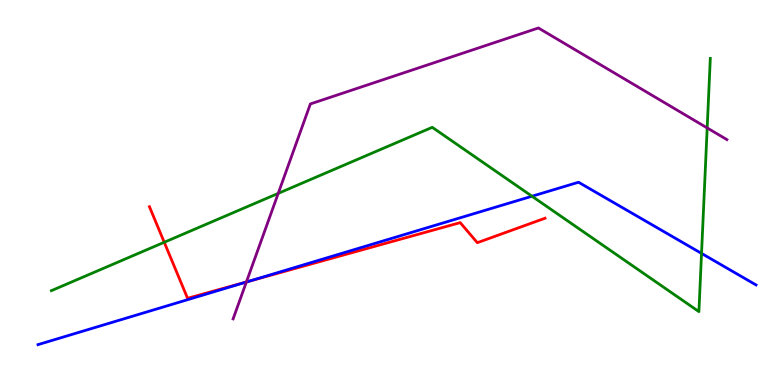[{'lines': ['blue', 'red'], 'intersections': [{'x': 3.21, 'y': 2.7}]}, {'lines': ['green', 'red'], 'intersections': [{'x': 2.12, 'y': 3.71}]}, {'lines': ['purple', 'red'], 'intersections': [{'x': 3.18, 'y': 2.68}]}, {'lines': ['blue', 'green'], 'intersections': [{'x': 6.86, 'y': 4.9}, {'x': 9.05, 'y': 3.42}]}, {'lines': ['blue', 'purple'], 'intersections': [{'x': 3.18, 'y': 2.67}]}, {'lines': ['green', 'purple'], 'intersections': [{'x': 3.59, 'y': 4.98}, {'x': 9.12, 'y': 6.68}]}]